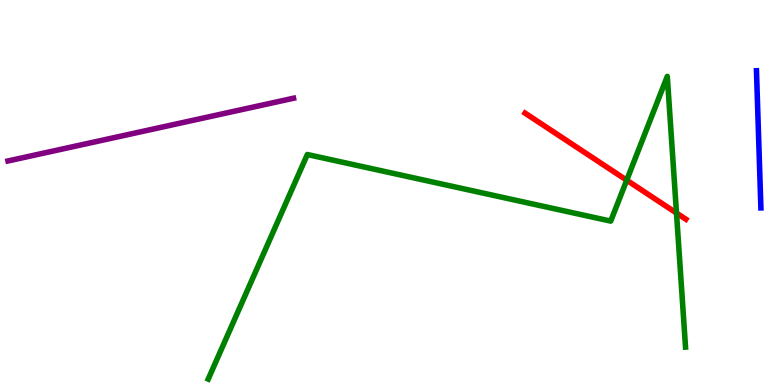[{'lines': ['blue', 'red'], 'intersections': []}, {'lines': ['green', 'red'], 'intersections': [{'x': 8.09, 'y': 5.32}, {'x': 8.73, 'y': 4.47}]}, {'lines': ['purple', 'red'], 'intersections': []}, {'lines': ['blue', 'green'], 'intersections': []}, {'lines': ['blue', 'purple'], 'intersections': []}, {'lines': ['green', 'purple'], 'intersections': []}]